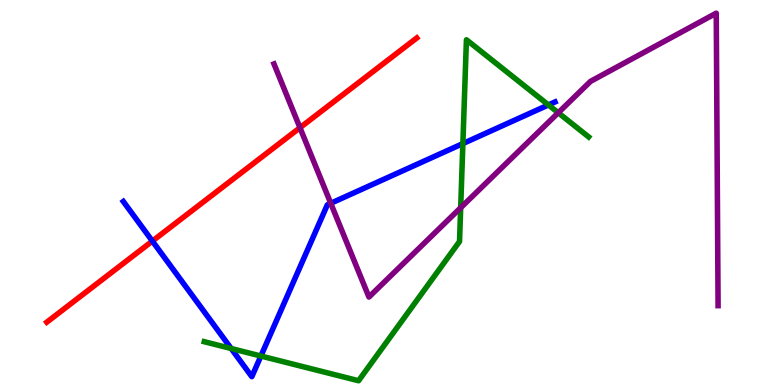[{'lines': ['blue', 'red'], 'intersections': [{'x': 1.97, 'y': 3.74}]}, {'lines': ['green', 'red'], 'intersections': []}, {'lines': ['purple', 'red'], 'intersections': [{'x': 3.87, 'y': 6.68}]}, {'lines': ['blue', 'green'], 'intersections': [{'x': 2.98, 'y': 0.948}, {'x': 3.37, 'y': 0.753}, {'x': 5.97, 'y': 6.27}, {'x': 7.08, 'y': 7.27}]}, {'lines': ['blue', 'purple'], 'intersections': [{'x': 4.27, 'y': 4.72}]}, {'lines': ['green', 'purple'], 'intersections': [{'x': 5.94, 'y': 4.6}, {'x': 7.2, 'y': 7.07}]}]